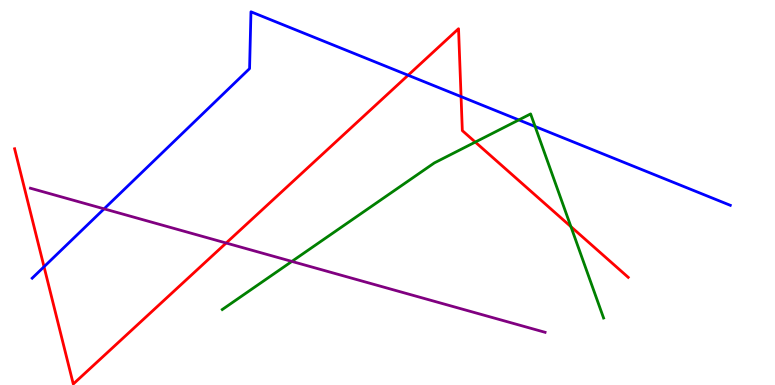[{'lines': ['blue', 'red'], 'intersections': [{'x': 0.568, 'y': 3.07}, {'x': 5.27, 'y': 8.05}, {'x': 5.95, 'y': 7.49}]}, {'lines': ['green', 'red'], 'intersections': [{'x': 6.13, 'y': 6.31}, {'x': 7.37, 'y': 4.11}]}, {'lines': ['purple', 'red'], 'intersections': [{'x': 2.92, 'y': 3.69}]}, {'lines': ['blue', 'green'], 'intersections': [{'x': 6.69, 'y': 6.88}, {'x': 6.9, 'y': 6.71}]}, {'lines': ['blue', 'purple'], 'intersections': [{'x': 1.34, 'y': 4.58}]}, {'lines': ['green', 'purple'], 'intersections': [{'x': 3.77, 'y': 3.21}]}]